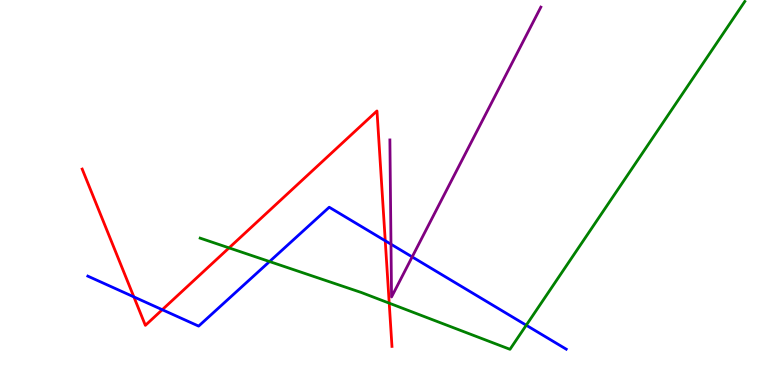[{'lines': ['blue', 'red'], 'intersections': [{'x': 1.73, 'y': 2.29}, {'x': 2.09, 'y': 1.96}, {'x': 4.97, 'y': 3.75}]}, {'lines': ['green', 'red'], 'intersections': [{'x': 2.96, 'y': 3.56}, {'x': 5.02, 'y': 2.13}]}, {'lines': ['purple', 'red'], 'intersections': []}, {'lines': ['blue', 'green'], 'intersections': [{'x': 3.48, 'y': 3.21}, {'x': 6.79, 'y': 1.55}]}, {'lines': ['blue', 'purple'], 'intersections': [{'x': 5.04, 'y': 3.66}, {'x': 5.32, 'y': 3.33}]}, {'lines': ['green', 'purple'], 'intersections': []}]